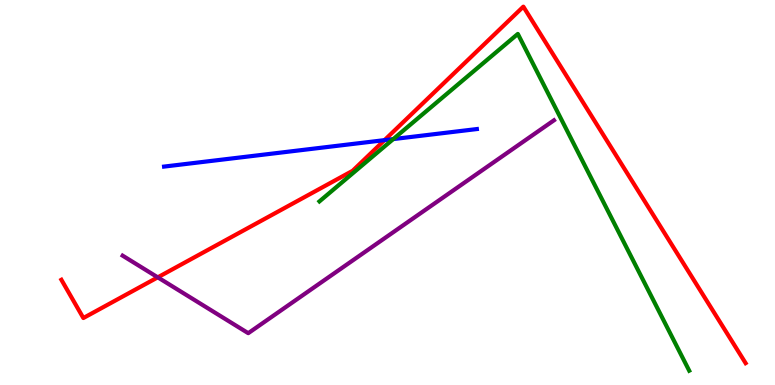[{'lines': ['blue', 'red'], 'intersections': [{'x': 4.96, 'y': 6.36}]}, {'lines': ['green', 'red'], 'intersections': []}, {'lines': ['purple', 'red'], 'intersections': [{'x': 2.04, 'y': 2.8}]}, {'lines': ['blue', 'green'], 'intersections': [{'x': 5.07, 'y': 6.39}]}, {'lines': ['blue', 'purple'], 'intersections': []}, {'lines': ['green', 'purple'], 'intersections': []}]